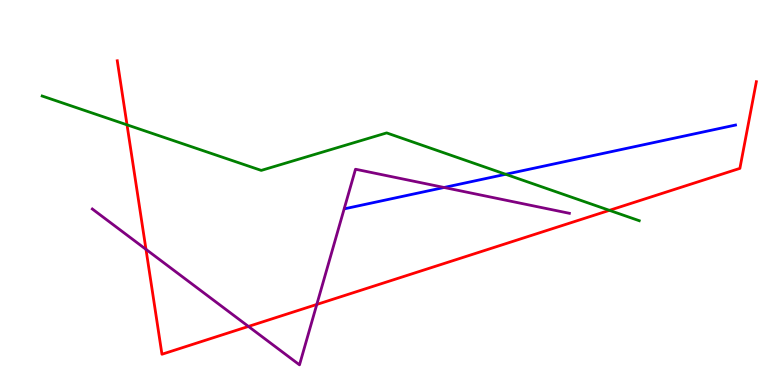[{'lines': ['blue', 'red'], 'intersections': []}, {'lines': ['green', 'red'], 'intersections': [{'x': 1.64, 'y': 6.76}, {'x': 7.86, 'y': 4.54}]}, {'lines': ['purple', 'red'], 'intersections': [{'x': 1.88, 'y': 3.52}, {'x': 3.21, 'y': 1.52}, {'x': 4.09, 'y': 2.09}]}, {'lines': ['blue', 'green'], 'intersections': [{'x': 6.53, 'y': 5.47}]}, {'lines': ['blue', 'purple'], 'intersections': [{'x': 5.73, 'y': 5.13}]}, {'lines': ['green', 'purple'], 'intersections': []}]